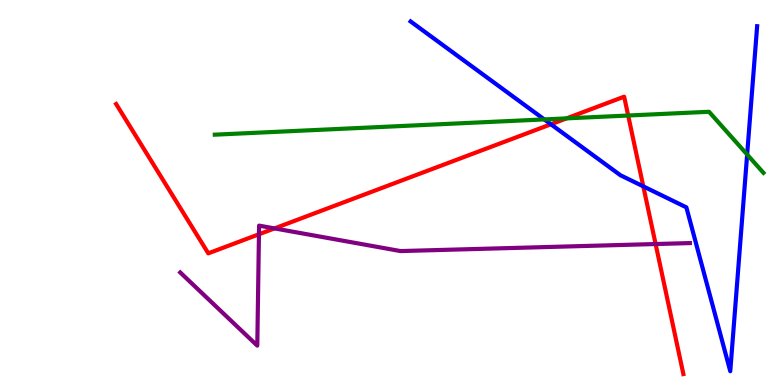[{'lines': ['blue', 'red'], 'intersections': [{'x': 7.11, 'y': 6.77}, {'x': 8.3, 'y': 5.16}]}, {'lines': ['green', 'red'], 'intersections': [{'x': 7.31, 'y': 6.93}, {'x': 8.11, 'y': 7.0}]}, {'lines': ['purple', 'red'], 'intersections': [{'x': 3.34, 'y': 3.92}, {'x': 3.54, 'y': 4.07}, {'x': 8.46, 'y': 3.66}]}, {'lines': ['blue', 'green'], 'intersections': [{'x': 7.02, 'y': 6.9}, {'x': 9.64, 'y': 5.99}]}, {'lines': ['blue', 'purple'], 'intersections': []}, {'lines': ['green', 'purple'], 'intersections': []}]